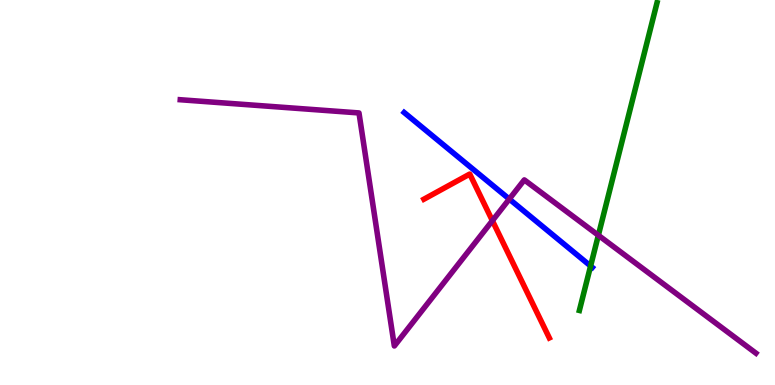[{'lines': ['blue', 'red'], 'intersections': []}, {'lines': ['green', 'red'], 'intersections': []}, {'lines': ['purple', 'red'], 'intersections': [{'x': 6.35, 'y': 4.27}]}, {'lines': ['blue', 'green'], 'intersections': [{'x': 7.62, 'y': 3.09}]}, {'lines': ['blue', 'purple'], 'intersections': [{'x': 6.57, 'y': 4.83}]}, {'lines': ['green', 'purple'], 'intersections': [{'x': 7.72, 'y': 3.89}]}]